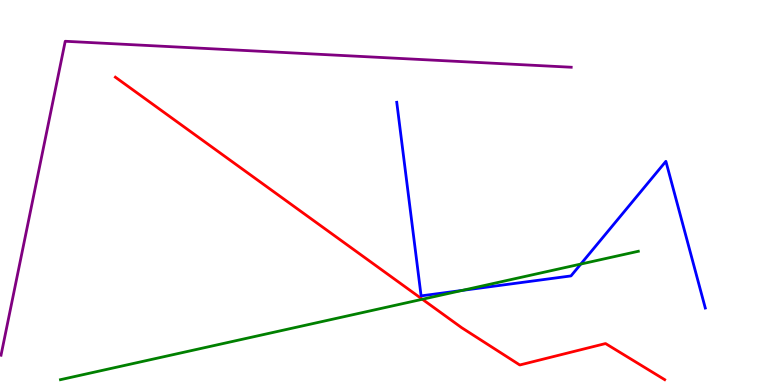[{'lines': ['blue', 'red'], 'intersections': []}, {'lines': ['green', 'red'], 'intersections': [{'x': 5.45, 'y': 2.23}]}, {'lines': ['purple', 'red'], 'intersections': []}, {'lines': ['blue', 'green'], 'intersections': [{'x': 5.96, 'y': 2.46}, {'x': 7.49, 'y': 3.14}]}, {'lines': ['blue', 'purple'], 'intersections': []}, {'lines': ['green', 'purple'], 'intersections': []}]